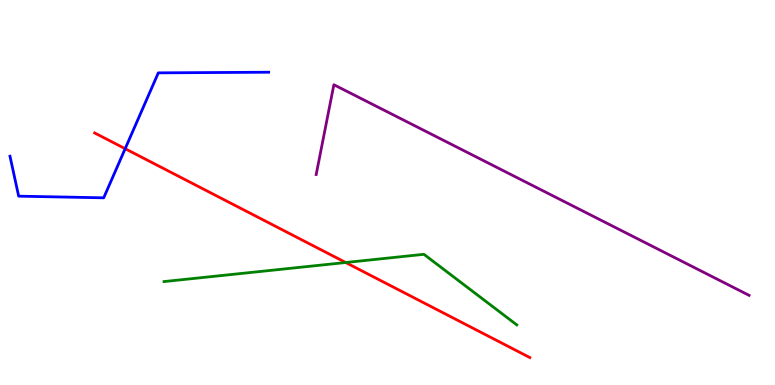[{'lines': ['blue', 'red'], 'intersections': [{'x': 1.62, 'y': 6.14}]}, {'lines': ['green', 'red'], 'intersections': [{'x': 4.46, 'y': 3.18}]}, {'lines': ['purple', 'red'], 'intersections': []}, {'lines': ['blue', 'green'], 'intersections': []}, {'lines': ['blue', 'purple'], 'intersections': []}, {'lines': ['green', 'purple'], 'intersections': []}]